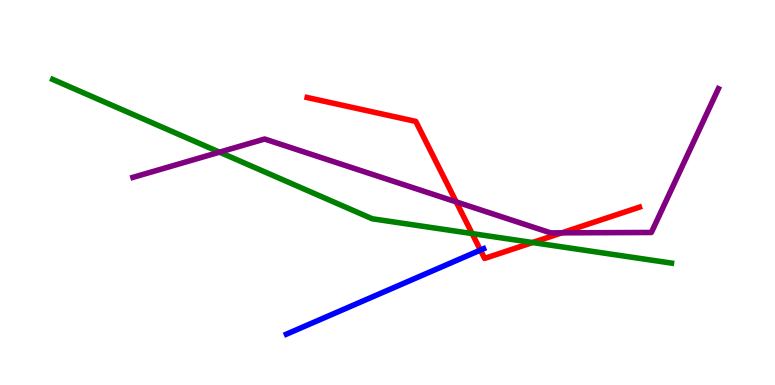[{'lines': ['blue', 'red'], 'intersections': [{'x': 6.2, 'y': 3.5}]}, {'lines': ['green', 'red'], 'intersections': [{'x': 6.09, 'y': 3.93}, {'x': 6.87, 'y': 3.7}]}, {'lines': ['purple', 'red'], 'intersections': [{'x': 5.89, 'y': 4.76}, {'x': 7.25, 'y': 3.95}]}, {'lines': ['blue', 'green'], 'intersections': []}, {'lines': ['blue', 'purple'], 'intersections': []}, {'lines': ['green', 'purple'], 'intersections': [{'x': 2.83, 'y': 6.05}]}]